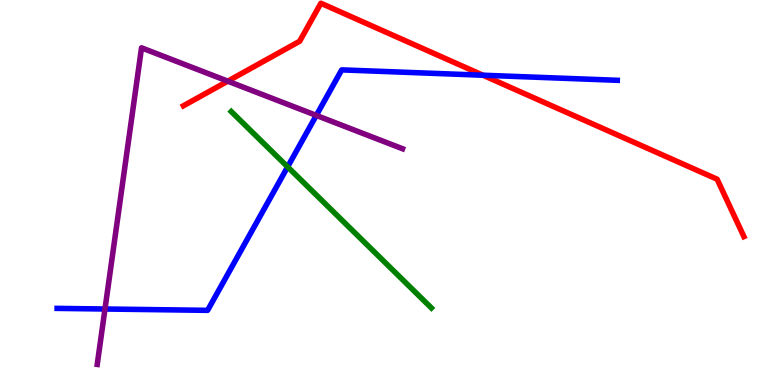[{'lines': ['blue', 'red'], 'intersections': [{'x': 6.23, 'y': 8.05}]}, {'lines': ['green', 'red'], 'intersections': []}, {'lines': ['purple', 'red'], 'intersections': [{'x': 2.94, 'y': 7.89}]}, {'lines': ['blue', 'green'], 'intersections': [{'x': 3.71, 'y': 5.67}]}, {'lines': ['blue', 'purple'], 'intersections': [{'x': 1.35, 'y': 1.97}, {'x': 4.08, 'y': 7.0}]}, {'lines': ['green', 'purple'], 'intersections': []}]